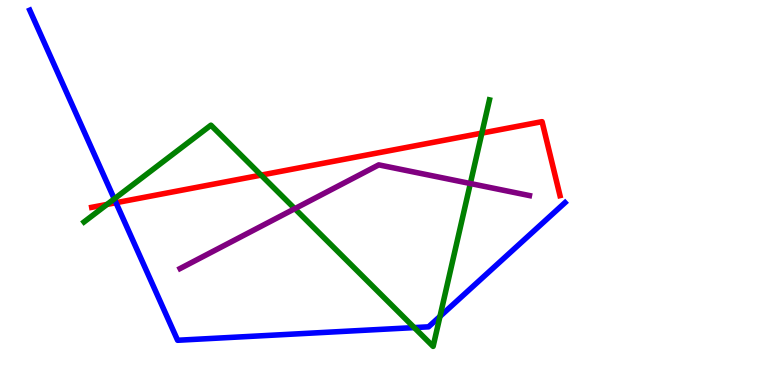[{'lines': ['blue', 'red'], 'intersections': [{'x': 1.5, 'y': 4.73}]}, {'lines': ['green', 'red'], 'intersections': [{'x': 1.38, 'y': 4.69}, {'x': 3.37, 'y': 5.45}, {'x': 6.22, 'y': 6.54}]}, {'lines': ['purple', 'red'], 'intersections': []}, {'lines': ['blue', 'green'], 'intersections': [{'x': 1.47, 'y': 4.83}, {'x': 5.35, 'y': 1.49}, {'x': 5.68, 'y': 1.78}]}, {'lines': ['blue', 'purple'], 'intersections': []}, {'lines': ['green', 'purple'], 'intersections': [{'x': 3.8, 'y': 4.58}, {'x': 6.07, 'y': 5.23}]}]